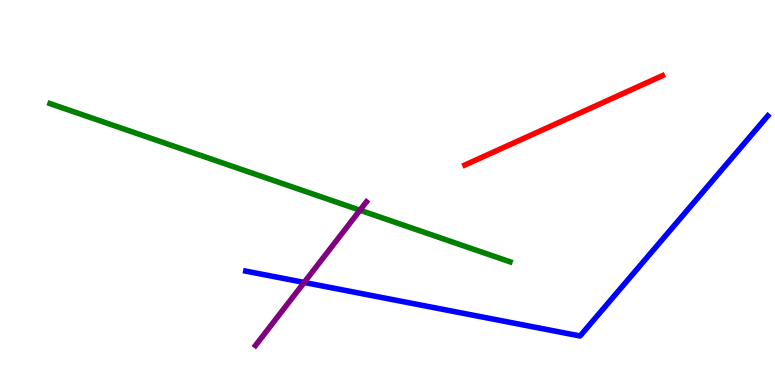[{'lines': ['blue', 'red'], 'intersections': []}, {'lines': ['green', 'red'], 'intersections': []}, {'lines': ['purple', 'red'], 'intersections': []}, {'lines': ['blue', 'green'], 'intersections': []}, {'lines': ['blue', 'purple'], 'intersections': [{'x': 3.92, 'y': 2.66}]}, {'lines': ['green', 'purple'], 'intersections': [{'x': 4.64, 'y': 4.54}]}]